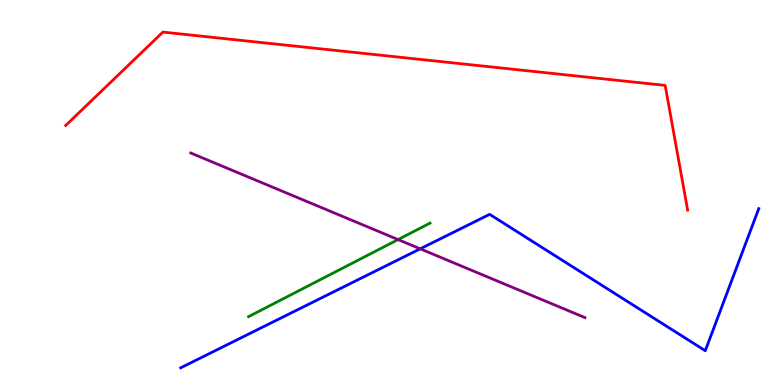[{'lines': ['blue', 'red'], 'intersections': []}, {'lines': ['green', 'red'], 'intersections': []}, {'lines': ['purple', 'red'], 'intersections': []}, {'lines': ['blue', 'green'], 'intersections': []}, {'lines': ['blue', 'purple'], 'intersections': [{'x': 5.42, 'y': 3.54}]}, {'lines': ['green', 'purple'], 'intersections': [{'x': 5.14, 'y': 3.78}]}]